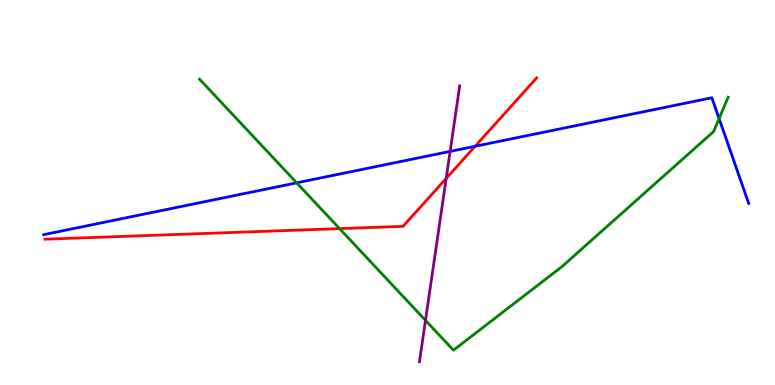[{'lines': ['blue', 'red'], 'intersections': [{'x': 6.13, 'y': 6.2}]}, {'lines': ['green', 'red'], 'intersections': [{'x': 4.38, 'y': 4.06}]}, {'lines': ['purple', 'red'], 'intersections': [{'x': 5.76, 'y': 5.37}]}, {'lines': ['blue', 'green'], 'intersections': [{'x': 3.83, 'y': 5.25}, {'x': 9.28, 'y': 6.92}]}, {'lines': ['blue', 'purple'], 'intersections': [{'x': 5.81, 'y': 6.07}]}, {'lines': ['green', 'purple'], 'intersections': [{'x': 5.49, 'y': 1.68}]}]